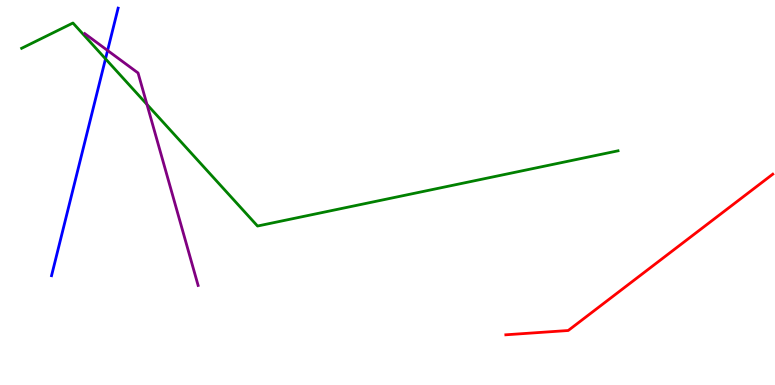[{'lines': ['blue', 'red'], 'intersections': []}, {'lines': ['green', 'red'], 'intersections': []}, {'lines': ['purple', 'red'], 'intersections': []}, {'lines': ['blue', 'green'], 'intersections': [{'x': 1.36, 'y': 8.47}]}, {'lines': ['blue', 'purple'], 'intersections': [{'x': 1.39, 'y': 8.69}]}, {'lines': ['green', 'purple'], 'intersections': [{'x': 1.9, 'y': 7.29}]}]